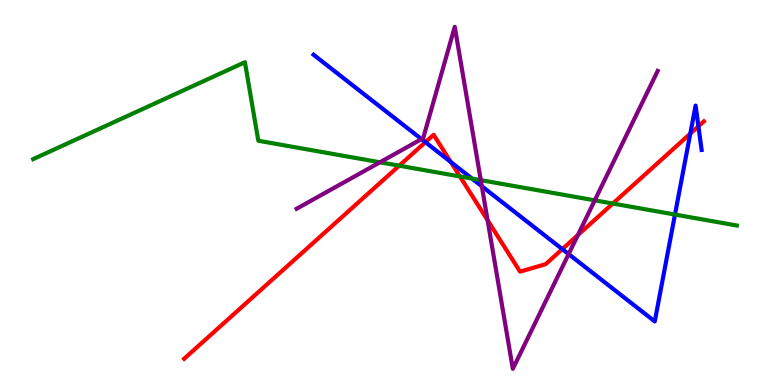[{'lines': ['blue', 'red'], 'intersections': [{'x': 5.49, 'y': 6.31}, {'x': 5.82, 'y': 5.79}, {'x': 7.26, 'y': 3.53}, {'x': 8.91, 'y': 6.53}, {'x': 9.01, 'y': 6.72}]}, {'lines': ['green', 'red'], 'intersections': [{'x': 5.15, 'y': 5.7}, {'x': 5.93, 'y': 5.42}, {'x': 7.91, 'y': 4.71}]}, {'lines': ['purple', 'red'], 'intersections': [{'x': 6.29, 'y': 4.28}, {'x': 7.46, 'y': 3.89}]}, {'lines': ['blue', 'green'], 'intersections': [{'x': 6.09, 'y': 5.36}, {'x': 8.71, 'y': 4.43}]}, {'lines': ['blue', 'purple'], 'intersections': [{'x': 5.44, 'y': 6.39}, {'x': 6.22, 'y': 5.16}, {'x': 7.34, 'y': 3.4}]}, {'lines': ['green', 'purple'], 'intersections': [{'x': 4.9, 'y': 5.78}, {'x': 6.2, 'y': 5.32}, {'x': 7.67, 'y': 4.8}]}]